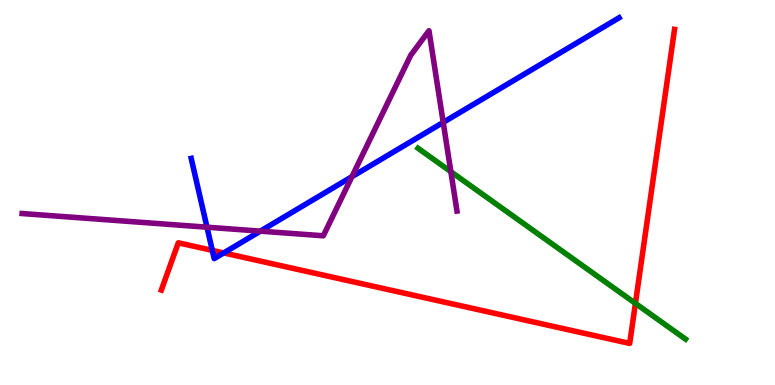[{'lines': ['blue', 'red'], 'intersections': [{'x': 2.74, 'y': 3.5}, {'x': 2.89, 'y': 3.43}]}, {'lines': ['green', 'red'], 'intersections': [{'x': 8.2, 'y': 2.12}]}, {'lines': ['purple', 'red'], 'intersections': []}, {'lines': ['blue', 'green'], 'intersections': []}, {'lines': ['blue', 'purple'], 'intersections': [{'x': 2.67, 'y': 4.1}, {'x': 3.36, 'y': 4.0}, {'x': 4.54, 'y': 5.41}, {'x': 5.72, 'y': 6.82}]}, {'lines': ['green', 'purple'], 'intersections': [{'x': 5.82, 'y': 5.54}]}]